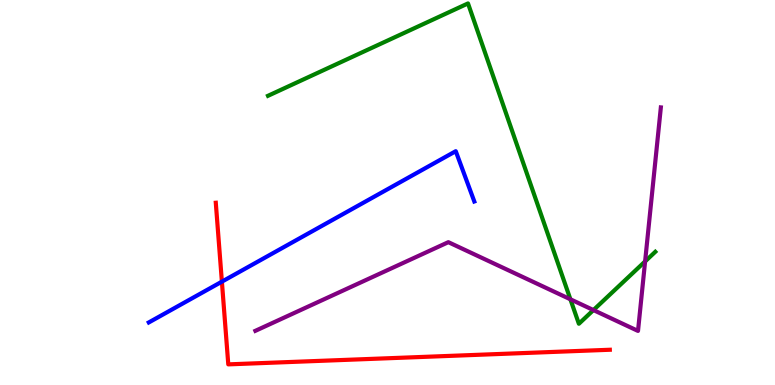[{'lines': ['blue', 'red'], 'intersections': [{'x': 2.86, 'y': 2.68}]}, {'lines': ['green', 'red'], 'intersections': []}, {'lines': ['purple', 'red'], 'intersections': []}, {'lines': ['blue', 'green'], 'intersections': []}, {'lines': ['blue', 'purple'], 'intersections': []}, {'lines': ['green', 'purple'], 'intersections': [{'x': 7.36, 'y': 2.23}, {'x': 7.66, 'y': 1.95}, {'x': 8.32, 'y': 3.21}]}]